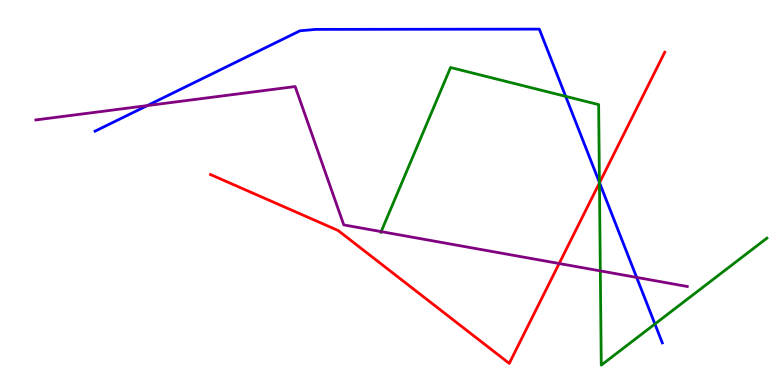[{'lines': ['blue', 'red'], 'intersections': [{'x': 7.74, 'y': 5.25}]}, {'lines': ['green', 'red'], 'intersections': [{'x': 7.73, 'y': 5.25}]}, {'lines': ['purple', 'red'], 'intersections': [{'x': 7.22, 'y': 3.16}]}, {'lines': ['blue', 'green'], 'intersections': [{'x': 7.3, 'y': 7.5}, {'x': 7.73, 'y': 5.26}, {'x': 8.45, 'y': 1.58}]}, {'lines': ['blue', 'purple'], 'intersections': [{'x': 1.9, 'y': 7.26}, {'x': 8.21, 'y': 2.79}]}, {'lines': ['green', 'purple'], 'intersections': [{'x': 4.92, 'y': 3.98}, {'x': 7.75, 'y': 2.96}]}]